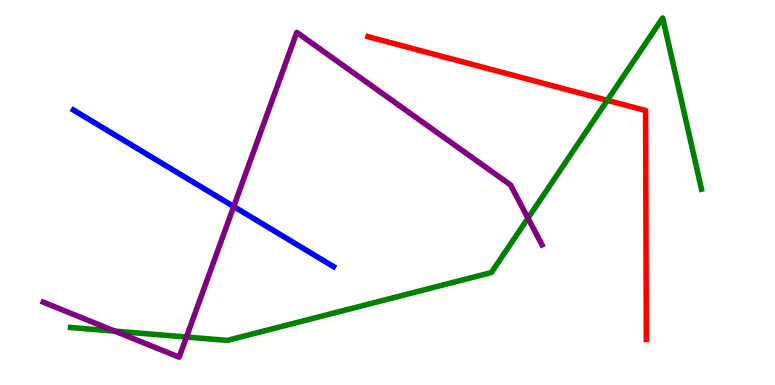[{'lines': ['blue', 'red'], 'intersections': []}, {'lines': ['green', 'red'], 'intersections': [{'x': 7.84, 'y': 7.39}]}, {'lines': ['purple', 'red'], 'intersections': []}, {'lines': ['blue', 'green'], 'intersections': []}, {'lines': ['blue', 'purple'], 'intersections': [{'x': 3.02, 'y': 4.64}]}, {'lines': ['green', 'purple'], 'intersections': [{'x': 1.48, 'y': 1.4}, {'x': 2.41, 'y': 1.25}, {'x': 6.81, 'y': 4.33}]}]